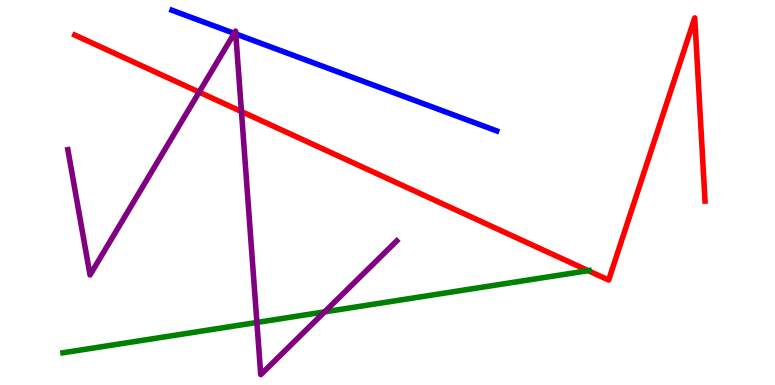[{'lines': ['blue', 'red'], 'intersections': []}, {'lines': ['green', 'red'], 'intersections': [{'x': 7.59, 'y': 2.97}]}, {'lines': ['purple', 'red'], 'intersections': [{'x': 2.57, 'y': 7.61}, {'x': 3.12, 'y': 7.1}]}, {'lines': ['blue', 'green'], 'intersections': []}, {'lines': ['blue', 'purple'], 'intersections': [{'x': 3.02, 'y': 9.13}, {'x': 3.04, 'y': 9.12}]}, {'lines': ['green', 'purple'], 'intersections': [{'x': 3.31, 'y': 1.62}, {'x': 4.19, 'y': 1.9}]}]